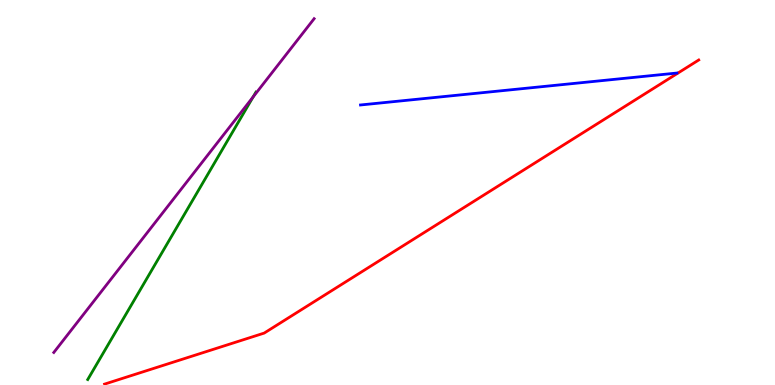[{'lines': ['blue', 'red'], 'intersections': []}, {'lines': ['green', 'red'], 'intersections': []}, {'lines': ['purple', 'red'], 'intersections': []}, {'lines': ['blue', 'green'], 'intersections': []}, {'lines': ['blue', 'purple'], 'intersections': []}, {'lines': ['green', 'purple'], 'intersections': [{'x': 3.27, 'y': 7.48}]}]